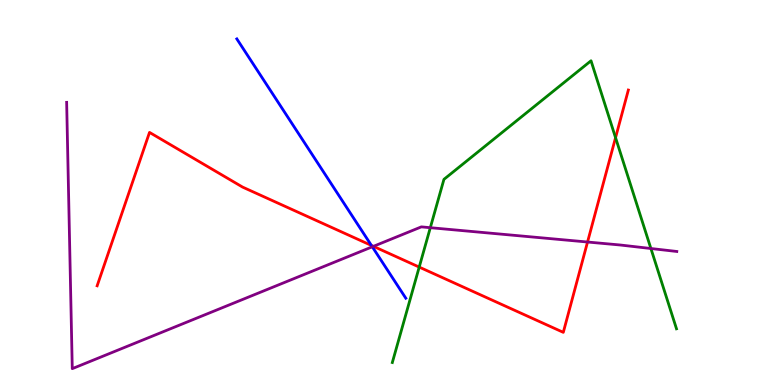[{'lines': ['blue', 'red'], 'intersections': [{'x': 4.79, 'y': 3.62}]}, {'lines': ['green', 'red'], 'intersections': [{'x': 5.41, 'y': 3.06}, {'x': 7.94, 'y': 6.42}]}, {'lines': ['purple', 'red'], 'intersections': [{'x': 4.82, 'y': 3.6}, {'x': 7.58, 'y': 3.71}]}, {'lines': ['blue', 'green'], 'intersections': []}, {'lines': ['blue', 'purple'], 'intersections': [{'x': 4.8, 'y': 3.59}]}, {'lines': ['green', 'purple'], 'intersections': [{'x': 5.55, 'y': 4.09}, {'x': 8.4, 'y': 3.55}]}]